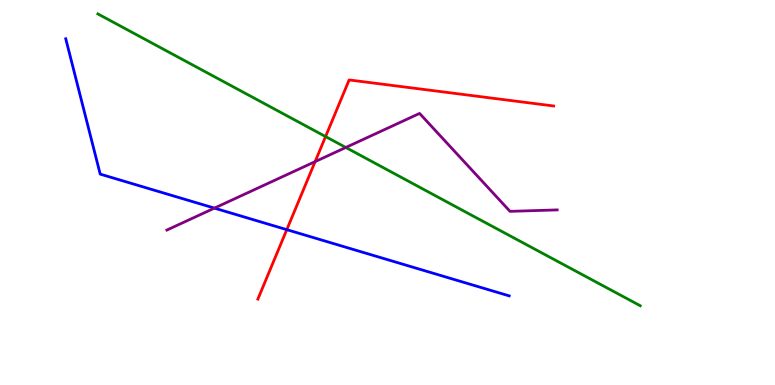[{'lines': ['blue', 'red'], 'intersections': [{'x': 3.7, 'y': 4.03}]}, {'lines': ['green', 'red'], 'intersections': [{'x': 4.2, 'y': 6.45}]}, {'lines': ['purple', 'red'], 'intersections': [{'x': 4.07, 'y': 5.8}]}, {'lines': ['blue', 'green'], 'intersections': []}, {'lines': ['blue', 'purple'], 'intersections': [{'x': 2.77, 'y': 4.59}]}, {'lines': ['green', 'purple'], 'intersections': [{'x': 4.46, 'y': 6.17}]}]